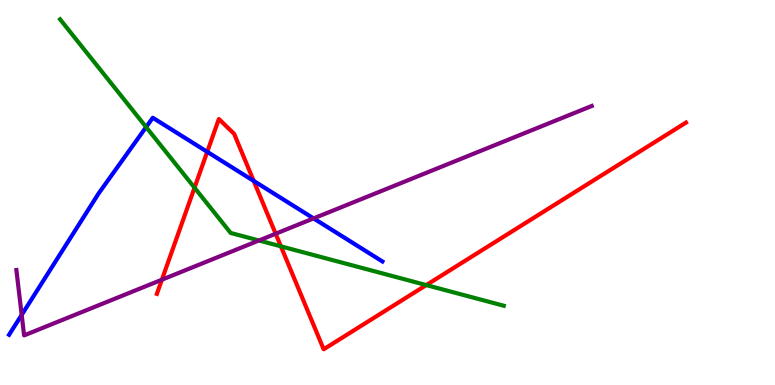[{'lines': ['blue', 'red'], 'intersections': [{'x': 2.67, 'y': 6.06}, {'x': 3.27, 'y': 5.3}]}, {'lines': ['green', 'red'], 'intersections': [{'x': 2.51, 'y': 5.12}, {'x': 3.62, 'y': 3.6}, {'x': 5.5, 'y': 2.6}]}, {'lines': ['purple', 'red'], 'intersections': [{'x': 2.09, 'y': 2.73}, {'x': 3.56, 'y': 3.93}]}, {'lines': ['blue', 'green'], 'intersections': [{'x': 1.89, 'y': 6.7}]}, {'lines': ['blue', 'purple'], 'intersections': [{'x': 0.28, 'y': 1.82}, {'x': 4.05, 'y': 4.33}]}, {'lines': ['green', 'purple'], 'intersections': [{'x': 3.34, 'y': 3.75}]}]